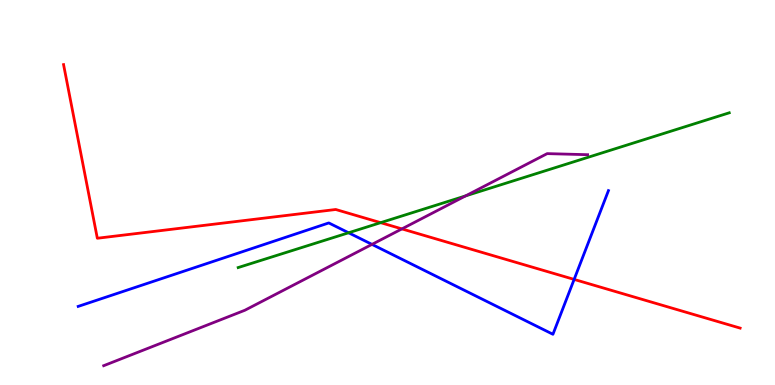[{'lines': ['blue', 'red'], 'intersections': [{'x': 7.41, 'y': 2.74}]}, {'lines': ['green', 'red'], 'intersections': [{'x': 4.91, 'y': 4.22}]}, {'lines': ['purple', 'red'], 'intersections': [{'x': 5.19, 'y': 4.05}]}, {'lines': ['blue', 'green'], 'intersections': [{'x': 4.5, 'y': 3.95}]}, {'lines': ['blue', 'purple'], 'intersections': [{'x': 4.8, 'y': 3.65}]}, {'lines': ['green', 'purple'], 'intersections': [{'x': 6.01, 'y': 4.91}]}]